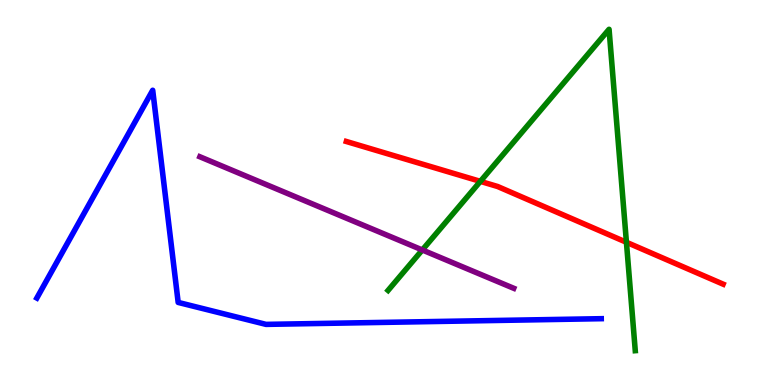[{'lines': ['blue', 'red'], 'intersections': []}, {'lines': ['green', 'red'], 'intersections': [{'x': 6.2, 'y': 5.29}, {'x': 8.08, 'y': 3.71}]}, {'lines': ['purple', 'red'], 'intersections': []}, {'lines': ['blue', 'green'], 'intersections': []}, {'lines': ['blue', 'purple'], 'intersections': []}, {'lines': ['green', 'purple'], 'intersections': [{'x': 5.45, 'y': 3.51}]}]